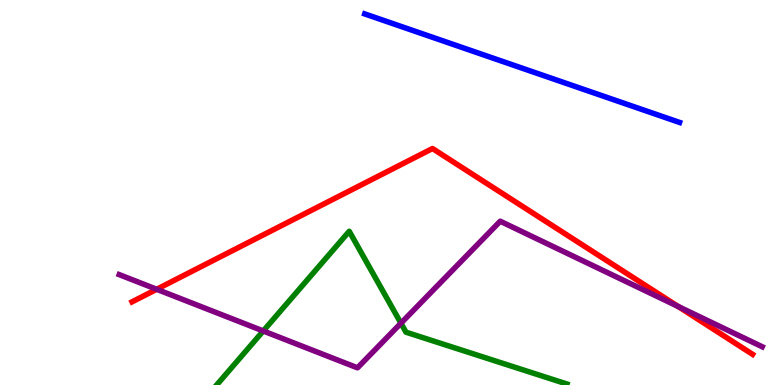[{'lines': ['blue', 'red'], 'intersections': []}, {'lines': ['green', 'red'], 'intersections': []}, {'lines': ['purple', 'red'], 'intersections': [{'x': 2.02, 'y': 2.49}, {'x': 8.75, 'y': 2.04}]}, {'lines': ['blue', 'green'], 'intersections': []}, {'lines': ['blue', 'purple'], 'intersections': []}, {'lines': ['green', 'purple'], 'intersections': [{'x': 3.4, 'y': 1.4}, {'x': 5.17, 'y': 1.6}]}]